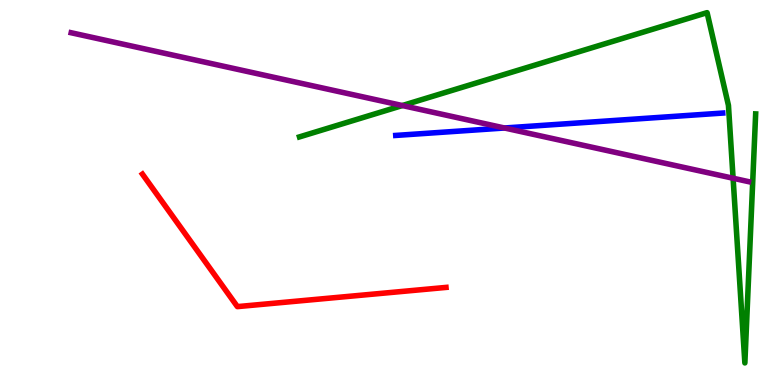[{'lines': ['blue', 'red'], 'intersections': []}, {'lines': ['green', 'red'], 'intersections': []}, {'lines': ['purple', 'red'], 'intersections': []}, {'lines': ['blue', 'green'], 'intersections': []}, {'lines': ['blue', 'purple'], 'intersections': [{'x': 6.51, 'y': 6.68}]}, {'lines': ['green', 'purple'], 'intersections': [{'x': 5.19, 'y': 7.26}, {'x': 9.46, 'y': 5.37}]}]